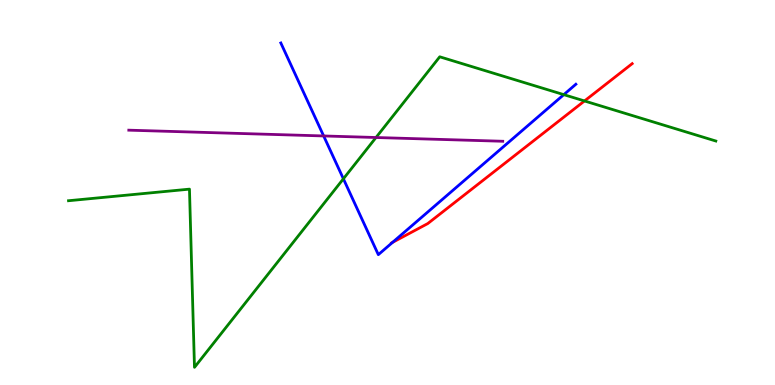[{'lines': ['blue', 'red'], 'intersections': [{'x': 5.07, 'y': 3.7}]}, {'lines': ['green', 'red'], 'intersections': [{'x': 7.54, 'y': 7.38}]}, {'lines': ['purple', 'red'], 'intersections': []}, {'lines': ['blue', 'green'], 'intersections': [{'x': 4.43, 'y': 5.36}, {'x': 7.27, 'y': 7.54}]}, {'lines': ['blue', 'purple'], 'intersections': [{'x': 4.18, 'y': 6.47}]}, {'lines': ['green', 'purple'], 'intersections': [{'x': 4.85, 'y': 6.43}]}]